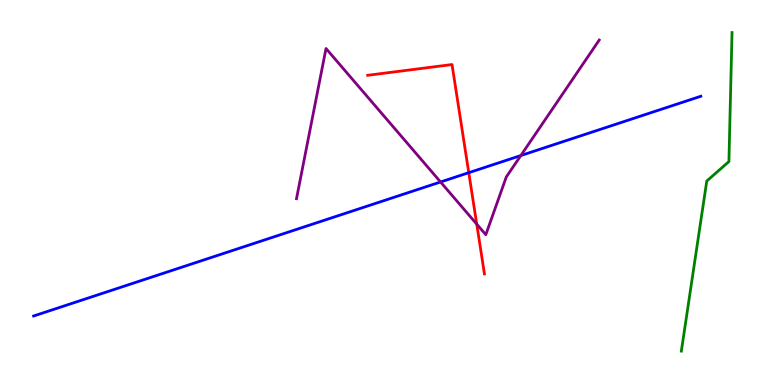[{'lines': ['blue', 'red'], 'intersections': [{'x': 6.05, 'y': 5.51}]}, {'lines': ['green', 'red'], 'intersections': []}, {'lines': ['purple', 'red'], 'intersections': [{'x': 6.15, 'y': 4.18}]}, {'lines': ['blue', 'green'], 'intersections': []}, {'lines': ['blue', 'purple'], 'intersections': [{'x': 5.68, 'y': 5.27}, {'x': 6.72, 'y': 5.96}]}, {'lines': ['green', 'purple'], 'intersections': []}]